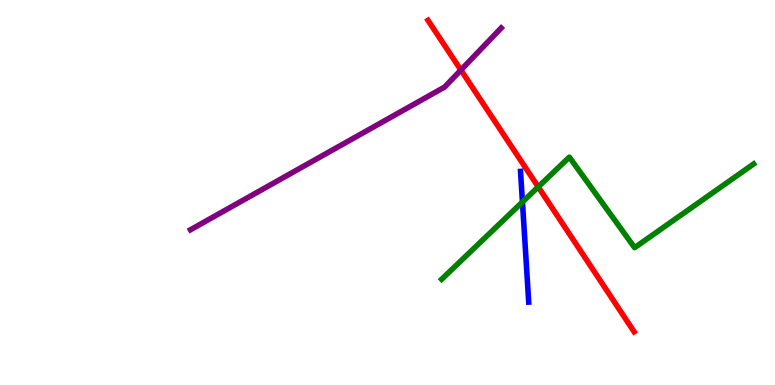[{'lines': ['blue', 'red'], 'intersections': []}, {'lines': ['green', 'red'], 'intersections': [{'x': 6.94, 'y': 5.15}]}, {'lines': ['purple', 'red'], 'intersections': [{'x': 5.95, 'y': 8.18}]}, {'lines': ['blue', 'green'], 'intersections': [{'x': 6.74, 'y': 4.75}]}, {'lines': ['blue', 'purple'], 'intersections': []}, {'lines': ['green', 'purple'], 'intersections': []}]